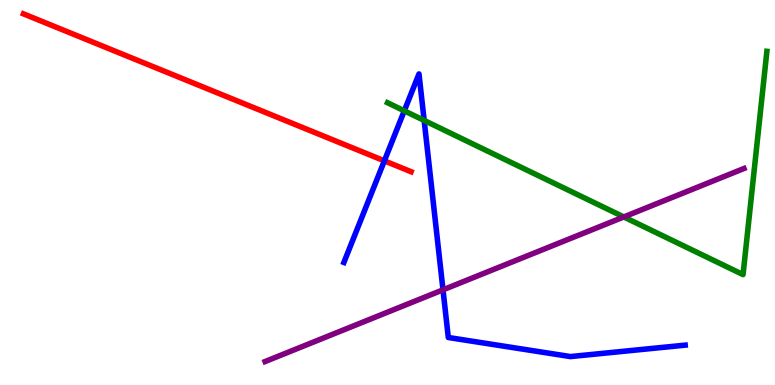[{'lines': ['blue', 'red'], 'intersections': [{'x': 4.96, 'y': 5.82}]}, {'lines': ['green', 'red'], 'intersections': []}, {'lines': ['purple', 'red'], 'intersections': []}, {'lines': ['blue', 'green'], 'intersections': [{'x': 5.22, 'y': 7.12}, {'x': 5.47, 'y': 6.87}]}, {'lines': ['blue', 'purple'], 'intersections': [{'x': 5.72, 'y': 2.47}]}, {'lines': ['green', 'purple'], 'intersections': [{'x': 8.05, 'y': 4.36}]}]